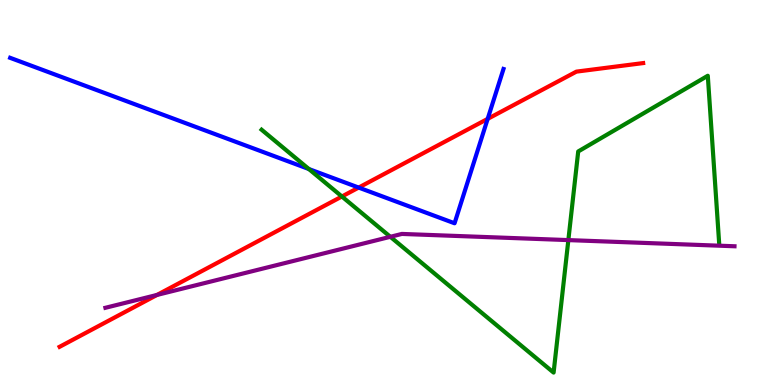[{'lines': ['blue', 'red'], 'intersections': [{'x': 4.63, 'y': 5.13}, {'x': 6.29, 'y': 6.91}]}, {'lines': ['green', 'red'], 'intersections': [{'x': 4.41, 'y': 4.9}]}, {'lines': ['purple', 'red'], 'intersections': [{'x': 2.03, 'y': 2.34}]}, {'lines': ['blue', 'green'], 'intersections': [{'x': 3.99, 'y': 5.61}]}, {'lines': ['blue', 'purple'], 'intersections': []}, {'lines': ['green', 'purple'], 'intersections': [{'x': 5.04, 'y': 3.85}, {'x': 7.33, 'y': 3.76}]}]